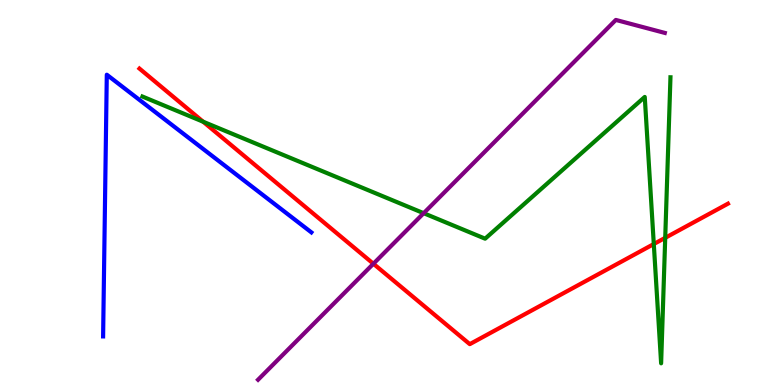[{'lines': ['blue', 'red'], 'intersections': []}, {'lines': ['green', 'red'], 'intersections': [{'x': 2.62, 'y': 6.84}, {'x': 8.44, 'y': 3.66}, {'x': 8.58, 'y': 3.82}]}, {'lines': ['purple', 'red'], 'intersections': [{'x': 4.82, 'y': 3.15}]}, {'lines': ['blue', 'green'], 'intersections': []}, {'lines': ['blue', 'purple'], 'intersections': []}, {'lines': ['green', 'purple'], 'intersections': [{'x': 5.47, 'y': 4.46}]}]